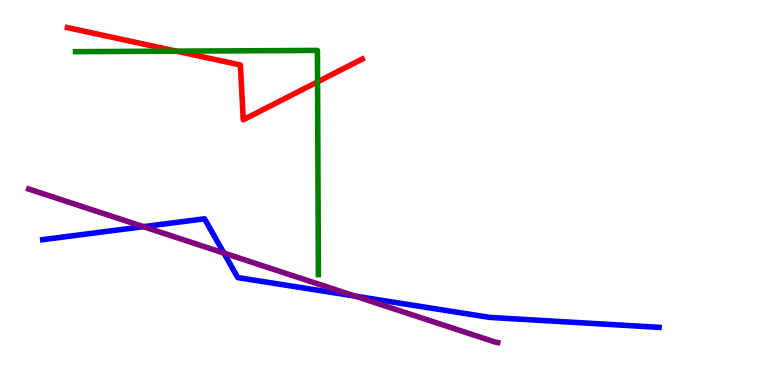[{'lines': ['blue', 'red'], 'intersections': []}, {'lines': ['green', 'red'], 'intersections': [{'x': 2.28, 'y': 8.67}, {'x': 4.1, 'y': 7.87}]}, {'lines': ['purple', 'red'], 'intersections': []}, {'lines': ['blue', 'green'], 'intersections': []}, {'lines': ['blue', 'purple'], 'intersections': [{'x': 1.85, 'y': 4.11}, {'x': 2.89, 'y': 3.43}, {'x': 4.58, 'y': 2.31}]}, {'lines': ['green', 'purple'], 'intersections': []}]